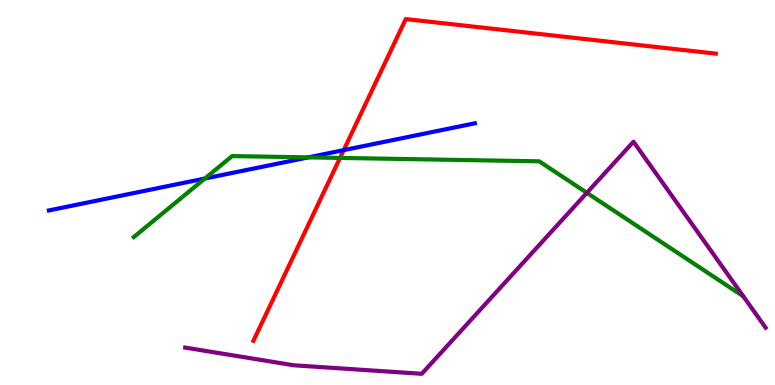[{'lines': ['blue', 'red'], 'intersections': [{'x': 4.43, 'y': 6.1}]}, {'lines': ['green', 'red'], 'intersections': [{'x': 4.39, 'y': 5.9}]}, {'lines': ['purple', 'red'], 'intersections': []}, {'lines': ['blue', 'green'], 'intersections': [{'x': 2.64, 'y': 5.36}, {'x': 3.98, 'y': 5.91}]}, {'lines': ['blue', 'purple'], 'intersections': []}, {'lines': ['green', 'purple'], 'intersections': [{'x': 7.57, 'y': 4.99}]}]